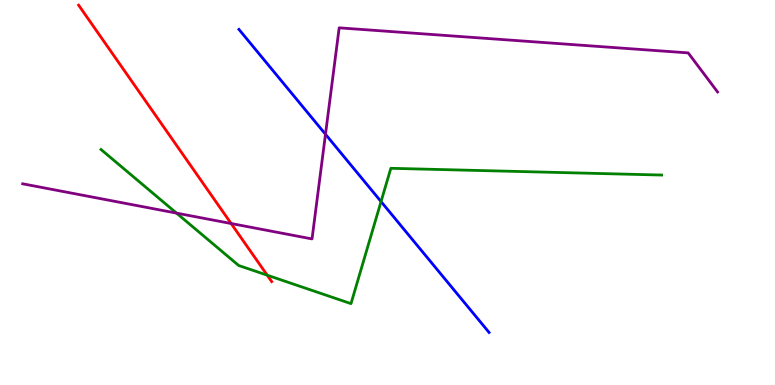[{'lines': ['blue', 'red'], 'intersections': []}, {'lines': ['green', 'red'], 'intersections': [{'x': 3.45, 'y': 2.85}]}, {'lines': ['purple', 'red'], 'intersections': [{'x': 2.98, 'y': 4.19}]}, {'lines': ['blue', 'green'], 'intersections': [{'x': 4.92, 'y': 4.76}]}, {'lines': ['blue', 'purple'], 'intersections': [{'x': 4.2, 'y': 6.51}]}, {'lines': ['green', 'purple'], 'intersections': [{'x': 2.28, 'y': 4.46}]}]